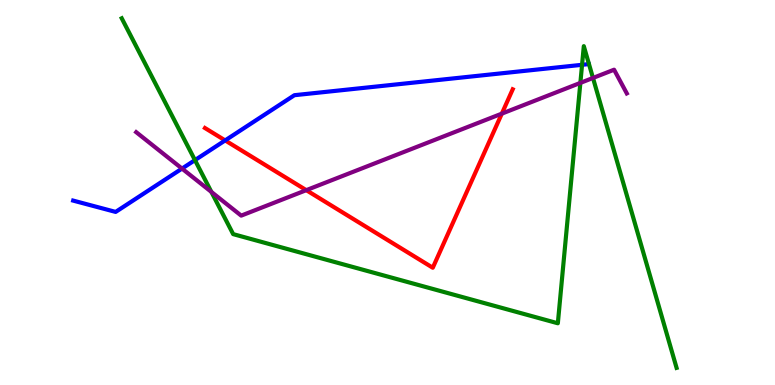[{'lines': ['blue', 'red'], 'intersections': [{'x': 2.91, 'y': 6.35}]}, {'lines': ['green', 'red'], 'intersections': []}, {'lines': ['purple', 'red'], 'intersections': [{'x': 3.95, 'y': 5.06}, {'x': 6.48, 'y': 7.05}]}, {'lines': ['blue', 'green'], 'intersections': [{'x': 2.52, 'y': 5.84}, {'x': 7.51, 'y': 8.32}]}, {'lines': ['blue', 'purple'], 'intersections': [{'x': 2.35, 'y': 5.62}]}, {'lines': ['green', 'purple'], 'intersections': [{'x': 2.73, 'y': 5.01}, {'x': 7.49, 'y': 7.85}, {'x': 7.65, 'y': 7.98}]}]